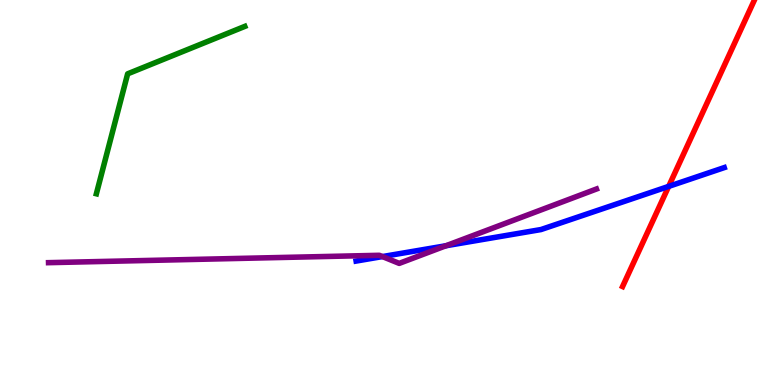[{'lines': ['blue', 'red'], 'intersections': [{'x': 8.63, 'y': 5.16}]}, {'lines': ['green', 'red'], 'intersections': []}, {'lines': ['purple', 'red'], 'intersections': []}, {'lines': ['blue', 'green'], 'intersections': []}, {'lines': ['blue', 'purple'], 'intersections': [{'x': 4.93, 'y': 3.34}, {'x': 5.75, 'y': 3.62}]}, {'lines': ['green', 'purple'], 'intersections': []}]